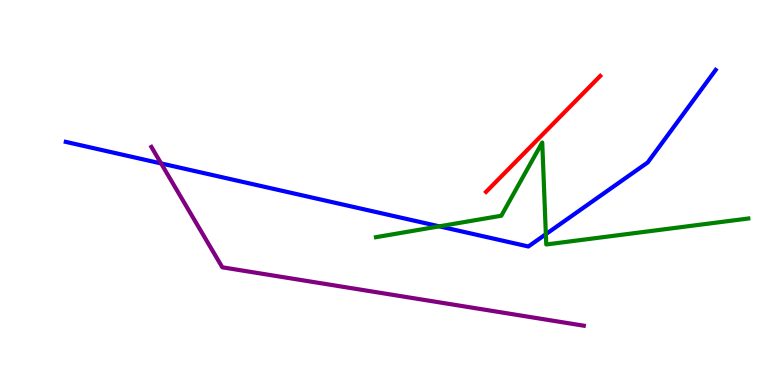[{'lines': ['blue', 'red'], 'intersections': []}, {'lines': ['green', 'red'], 'intersections': []}, {'lines': ['purple', 'red'], 'intersections': []}, {'lines': ['blue', 'green'], 'intersections': [{'x': 5.67, 'y': 4.12}, {'x': 7.04, 'y': 3.92}]}, {'lines': ['blue', 'purple'], 'intersections': [{'x': 2.08, 'y': 5.75}]}, {'lines': ['green', 'purple'], 'intersections': []}]